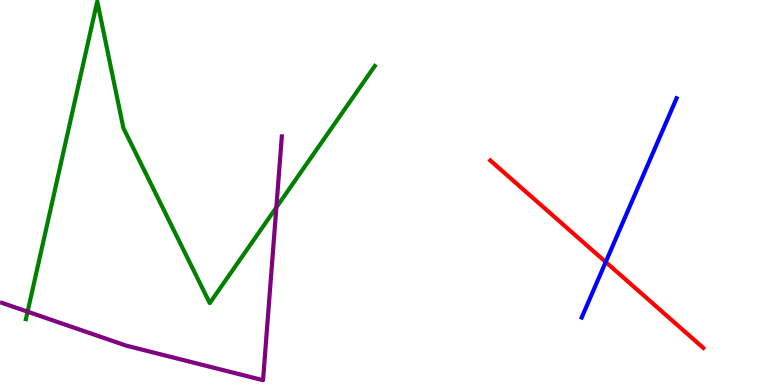[{'lines': ['blue', 'red'], 'intersections': [{'x': 7.82, 'y': 3.19}]}, {'lines': ['green', 'red'], 'intersections': []}, {'lines': ['purple', 'red'], 'intersections': []}, {'lines': ['blue', 'green'], 'intersections': []}, {'lines': ['blue', 'purple'], 'intersections': []}, {'lines': ['green', 'purple'], 'intersections': [{'x': 0.356, 'y': 1.9}, {'x': 3.57, 'y': 4.61}]}]